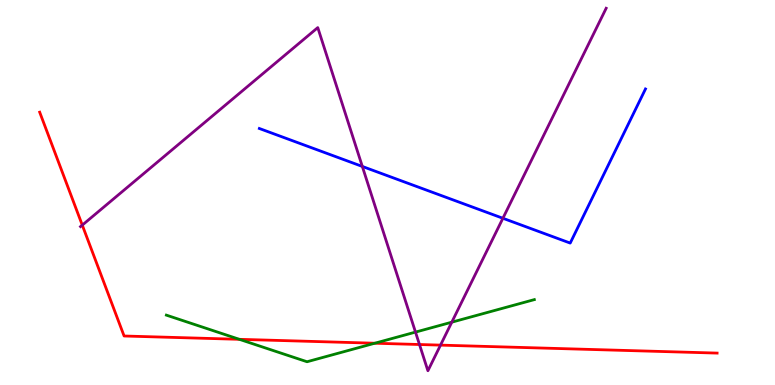[{'lines': ['blue', 'red'], 'intersections': []}, {'lines': ['green', 'red'], 'intersections': [{'x': 3.09, 'y': 1.19}, {'x': 4.84, 'y': 1.09}]}, {'lines': ['purple', 'red'], 'intersections': [{'x': 1.06, 'y': 4.15}, {'x': 5.41, 'y': 1.05}, {'x': 5.68, 'y': 1.04}]}, {'lines': ['blue', 'green'], 'intersections': []}, {'lines': ['blue', 'purple'], 'intersections': [{'x': 4.68, 'y': 5.68}, {'x': 6.49, 'y': 4.33}]}, {'lines': ['green', 'purple'], 'intersections': [{'x': 5.36, 'y': 1.37}, {'x': 5.83, 'y': 1.63}]}]